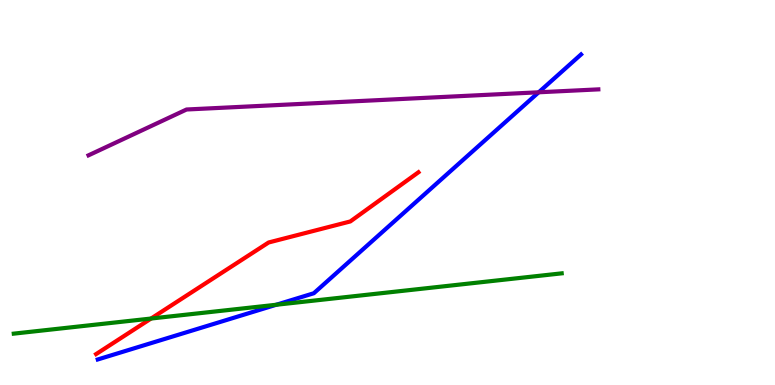[{'lines': ['blue', 'red'], 'intersections': []}, {'lines': ['green', 'red'], 'intersections': [{'x': 1.95, 'y': 1.73}]}, {'lines': ['purple', 'red'], 'intersections': []}, {'lines': ['blue', 'green'], 'intersections': [{'x': 3.56, 'y': 2.08}]}, {'lines': ['blue', 'purple'], 'intersections': [{'x': 6.95, 'y': 7.6}]}, {'lines': ['green', 'purple'], 'intersections': []}]